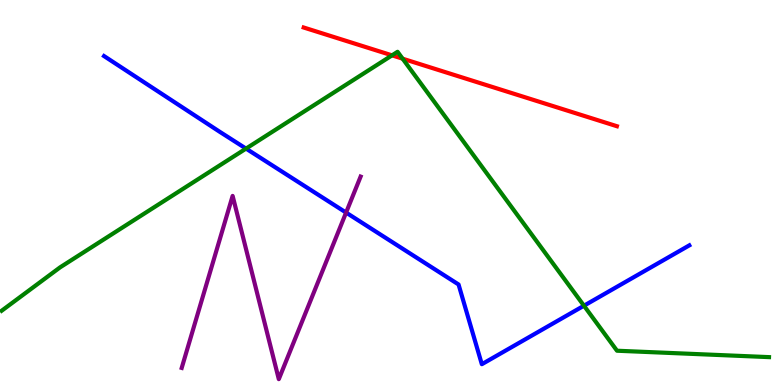[{'lines': ['blue', 'red'], 'intersections': []}, {'lines': ['green', 'red'], 'intersections': [{'x': 5.06, 'y': 8.56}, {'x': 5.2, 'y': 8.48}]}, {'lines': ['purple', 'red'], 'intersections': []}, {'lines': ['blue', 'green'], 'intersections': [{'x': 3.17, 'y': 6.14}, {'x': 7.53, 'y': 2.06}]}, {'lines': ['blue', 'purple'], 'intersections': [{'x': 4.47, 'y': 4.48}]}, {'lines': ['green', 'purple'], 'intersections': []}]